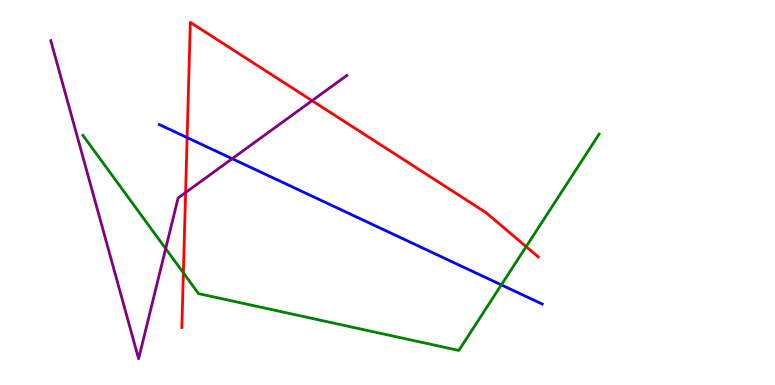[{'lines': ['blue', 'red'], 'intersections': [{'x': 2.41, 'y': 6.43}]}, {'lines': ['green', 'red'], 'intersections': [{'x': 2.37, 'y': 2.91}, {'x': 6.79, 'y': 3.59}]}, {'lines': ['purple', 'red'], 'intersections': [{'x': 2.39, 'y': 5.0}, {'x': 4.03, 'y': 7.38}]}, {'lines': ['blue', 'green'], 'intersections': [{'x': 6.47, 'y': 2.6}]}, {'lines': ['blue', 'purple'], 'intersections': [{'x': 3.0, 'y': 5.88}]}, {'lines': ['green', 'purple'], 'intersections': [{'x': 2.14, 'y': 3.54}]}]